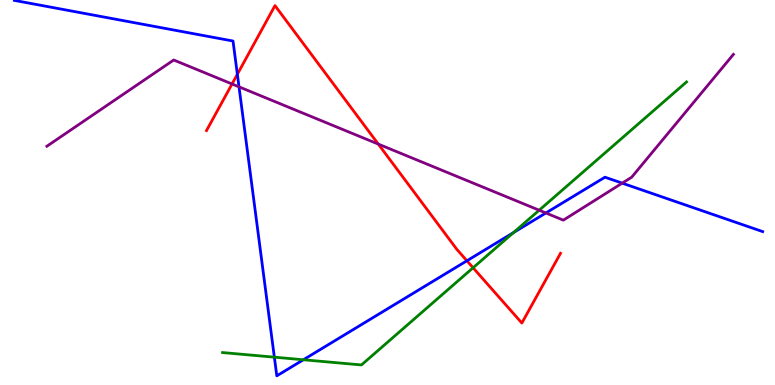[{'lines': ['blue', 'red'], 'intersections': [{'x': 3.06, 'y': 8.07}, {'x': 6.02, 'y': 3.23}]}, {'lines': ['green', 'red'], 'intersections': [{'x': 6.1, 'y': 3.05}]}, {'lines': ['purple', 'red'], 'intersections': [{'x': 2.99, 'y': 7.82}, {'x': 4.88, 'y': 6.26}]}, {'lines': ['blue', 'green'], 'intersections': [{'x': 3.54, 'y': 0.723}, {'x': 3.91, 'y': 0.656}, {'x': 6.63, 'y': 3.96}]}, {'lines': ['blue', 'purple'], 'intersections': [{'x': 3.08, 'y': 7.74}, {'x': 7.04, 'y': 4.47}, {'x': 8.03, 'y': 5.24}]}, {'lines': ['green', 'purple'], 'intersections': [{'x': 6.96, 'y': 4.54}]}]